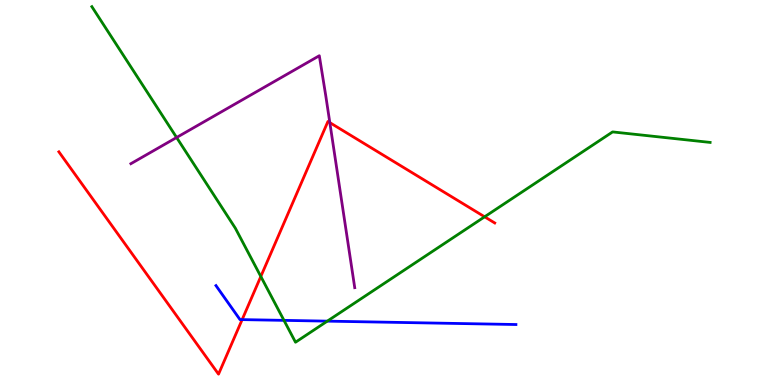[{'lines': ['blue', 'red'], 'intersections': [{'x': 3.12, 'y': 1.7}]}, {'lines': ['green', 'red'], 'intersections': [{'x': 3.37, 'y': 2.82}, {'x': 6.25, 'y': 4.37}]}, {'lines': ['purple', 'red'], 'intersections': [{'x': 4.26, 'y': 6.82}]}, {'lines': ['blue', 'green'], 'intersections': [{'x': 3.66, 'y': 1.68}, {'x': 4.22, 'y': 1.66}]}, {'lines': ['blue', 'purple'], 'intersections': []}, {'lines': ['green', 'purple'], 'intersections': [{'x': 2.28, 'y': 6.43}]}]